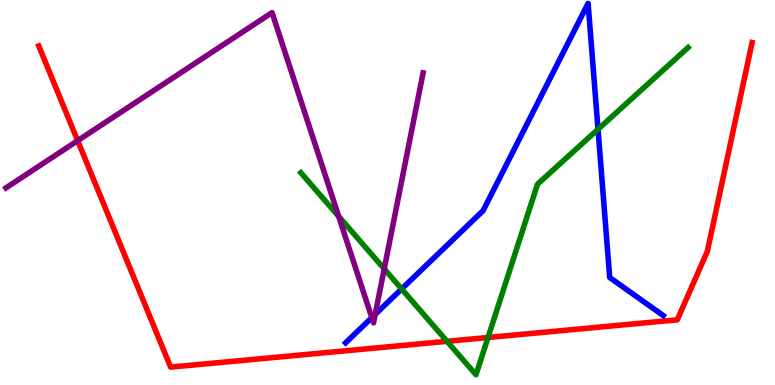[{'lines': ['blue', 'red'], 'intersections': []}, {'lines': ['green', 'red'], 'intersections': [{'x': 5.77, 'y': 1.13}, {'x': 6.3, 'y': 1.23}]}, {'lines': ['purple', 'red'], 'intersections': [{'x': 1.0, 'y': 6.35}]}, {'lines': ['blue', 'green'], 'intersections': [{'x': 5.18, 'y': 2.49}, {'x': 7.72, 'y': 6.64}]}, {'lines': ['blue', 'purple'], 'intersections': [{'x': 4.8, 'y': 1.75}, {'x': 4.84, 'y': 1.83}]}, {'lines': ['green', 'purple'], 'intersections': [{'x': 4.37, 'y': 4.38}, {'x': 4.96, 'y': 3.02}]}]